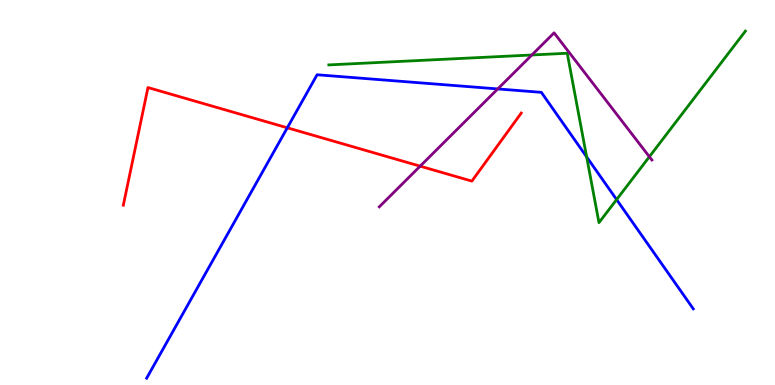[{'lines': ['blue', 'red'], 'intersections': [{'x': 3.71, 'y': 6.68}]}, {'lines': ['green', 'red'], 'intersections': []}, {'lines': ['purple', 'red'], 'intersections': [{'x': 5.42, 'y': 5.68}]}, {'lines': ['blue', 'green'], 'intersections': [{'x': 7.57, 'y': 5.92}, {'x': 7.96, 'y': 4.82}]}, {'lines': ['blue', 'purple'], 'intersections': [{'x': 6.42, 'y': 7.69}]}, {'lines': ['green', 'purple'], 'intersections': [{'x': 6.86, 'y': 8.57}, {'x': 8.38, 'y': 5.93}]}]